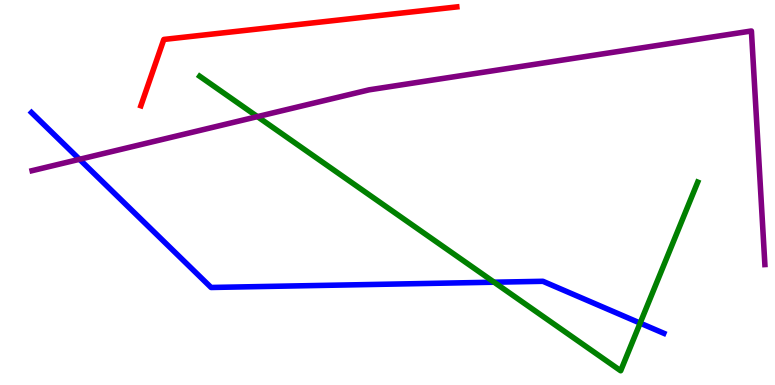[{'lines': ['blue', 'red'], 'intersections': []}, {'lines': ['green', 'red'], 'intersections': []}, {'lines': ['purple', 'red'], 'intersections': []}, {'lines': ['blue', 'green'], 'intersections': [{'x': 6.38, 'y': 2.67}, {'x': 8.26, 'y': 1.61}]}, {'lines': ['blue', 'purple'], 'intersections': [{'x': 1.03, 'y': 5.86}]}, {'lines': ['green', 'purple'], 'intersections': [{'x': 3.32, 'y': 6.97}]}]